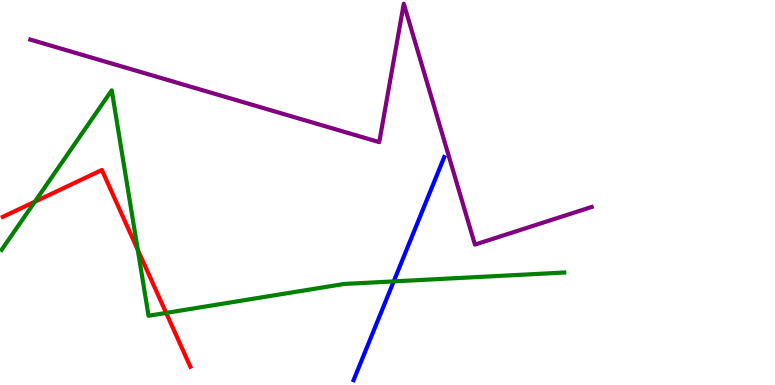[{'lines': ['blue', 'red'], 'intersections': []}, {'lines': ['green', 'red'], 'intersections': [{'x': 0.45, 'y': 4.76}, {'x': 1.78, 'y': 3.51}, {'x': 2.14, 'y': 1.87}]}, {'lines': ['purple', 'red'], 'intersections': []}, {'lines': ['blue', 'green'], 'intersections': [{'x': 5.08, 'y': 2.69}]}, {'lines': ['blue', 'purple'], 'intersections': []}, {'lines': ['green', 'purple'], 'intersections': []}]